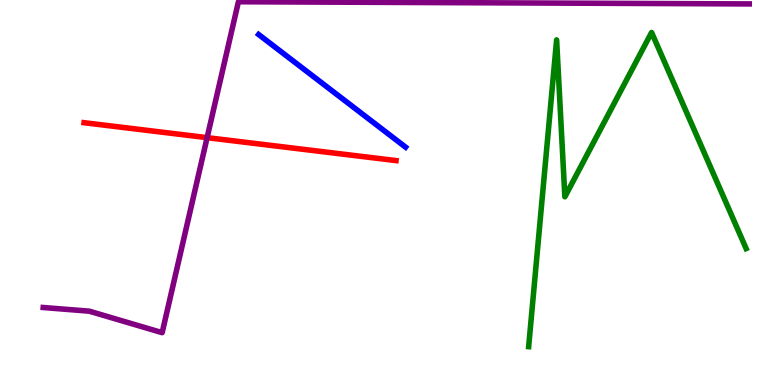[{'lines': ['blue', 'red'], 'intersections': []}, {'lines': ['green', 'red'], 'intersections': []}, {'lines': ['purple', 'red'], 'intersections': [{'x': 2.67, 'y': 6.42}]}, {'lines': ['blue', 'green'], 'intersections': []}, {'lines': ['blue', 'purple'], 'intersections': []}, {'lines': ['green', 'purple'], 'intersections': []}]